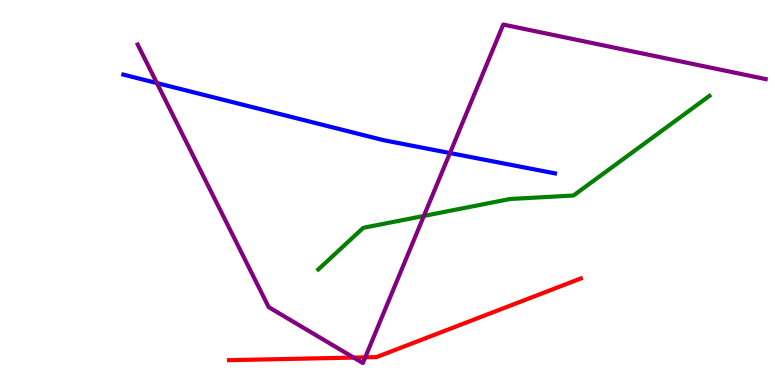[{'lines': ['blue', 'red'], 'intersections': []}, {'lines': ['green', 'red'], 'intersections': []}, {'lines': ['purple', 'red'], 'intersections': [{'x': 4.56, 'y': 0.712}, {'x': 4.71, 'y': 0.718}]}, {'lines': ['blue', 'green'], 'intersections': []}, {'lines': ['blue', 'purple'], 'intersections': [{'x': 2.02, 'y': 7.84}, {'x': 5.81, 'y': 6.02}]}, {'lines': ['green', 'purple'], 'intersections': [{'x': 5.47, 'y': 4.39}]}]